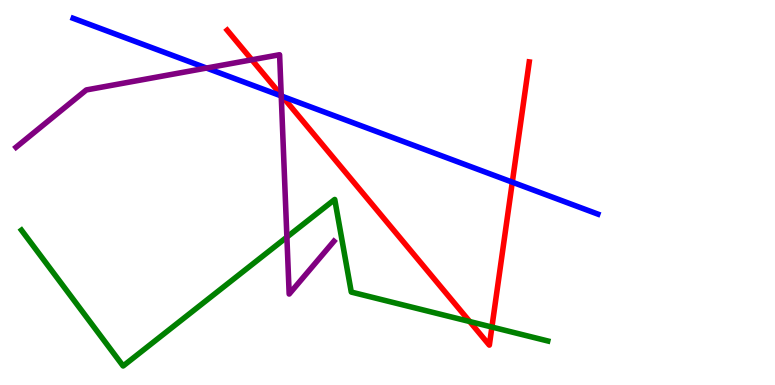[{'lines': ['blue', 'red'], 'intersections': [{'x': 3.64, 'y': 7.5}, {'x': 6.61, 'y': 5.27}]}, {'lines': ['green', 'red'], 'intersections': [{'x': 6.06, 'y': 1.65}, {'x': 6.35, 'y': 1.5}]}, {'lines': ['purple', 'red'], 'intersections': [{'x': 3.25, 'y': 8.45}, {'x': 3.63, 'y': 7.53}]}, {'lines': ['blue', 'green'], 'intersections': []}, {'lines': ['blue', 'purple'], 'intersections': [{'x': 2.66, 'y': 8.23}, {'x': 3.63, 'y': 7.51}]}, {'lines': ['green', 'purple'], 'intersections': [{'x': 3.7, 'y': 3.84}]}]